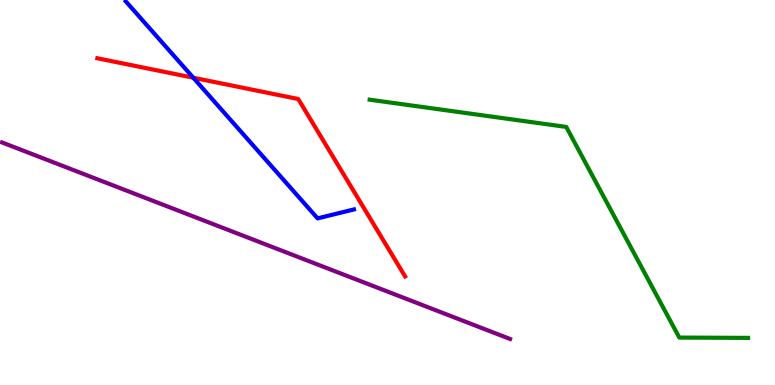[{'lines': ['blue', 'red'], 'intersections': [{'x': 2.49, 'y': 7.98}]}, {'lines': ['green', 'red'], 'intersections': []}, {'lines': ['purple', 'red'], 'intersections': []}, {'lines': ['blue', 'green'], 'intersections': []}, {'lines': ['blue', 'purple'], 'intersections': []}, {'lines': ['green', 'purple'], 'intersections': []}]